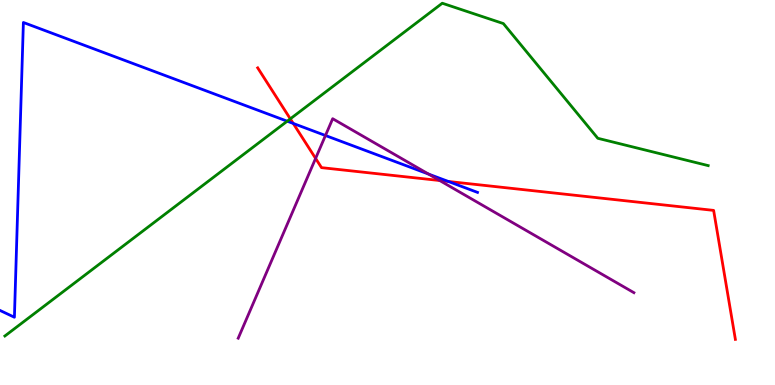[{'lines': ['blue', 'red'], 'intersections': [{'x': 3.78, 'y': 6.79}, {'x': 5.78, 'y': 5.29}]}, {'lines': ['green', 'red'], 'intersections': [{'x': 3.75, 'y': 6.91}]}, {'lines': ['purple', 'red'], 'intersections': [{'x': 4.07, 'y': 5.89}, {'x': 5.67, 'y': 5.31}]}, {'lines': ['blue', 'green'], 'intersections': [{'x': 3.71, 'y': 6.85}]}, {'lines': ['blue', 'purple'], 'intersections': [{'x': 4.2, 'y': 6.48}, {'x': 5.53, 'y': 5.48}]}, {'lines': ['green', 'purple'], 'intersections': []}]